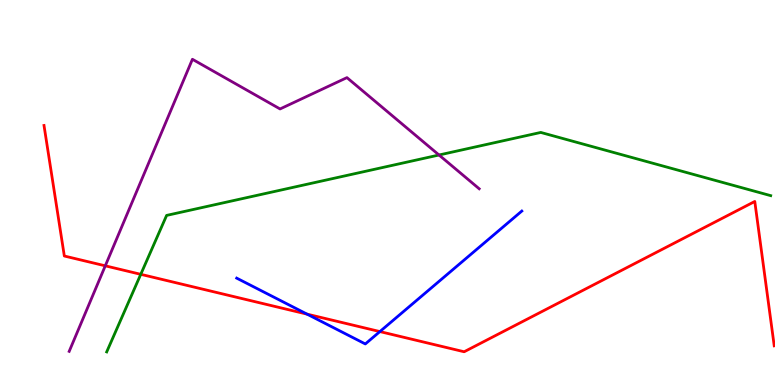[{'lines': ['blue', 'red'], 'intersections': [{'x': 3.96, 'y': 1.84}, {'x': 4.9, 'y': 1.39}]}, {'lines': ['green', 'red'], 'intersections': [{'x': 1.82, 'y': 2.87}]}, {'lines': ['purple', 'red'], 'intersections': [{'x': 1.36, 'y': 3.1}]}, {'lines': ['blue', 'green'], 'intersections': []}, {'lines': ['blue', 'purple'], 'intersections': []}, {'lines': ['green', 'purple'], 'intersections': [{'x': 5.66, 'y': 5.97}]}]